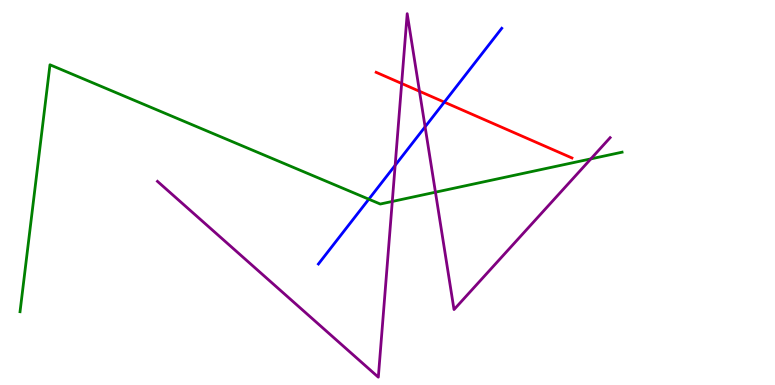[{'lines': ['blue', 'red'], 'intersections': [{'x': 5.73, 'y': 7.35}]}, {'lines': ['green', 'red'], 'intersections': []}, {'lines': ['purple', 'red'], 'intersections': [{'x': 5.18, 'y': 7.83}, {'x': 5.41, 'y': 7.63}]}, {'lines': ['blue', 'green'], 'intersections': [{'x': 4.76, 'y': 4.83}]}, {'lines': ['blue', 'purple'], 'intersections': [{'x': 5.1, 'y': 5.71}, {'x': 5.49, 'y': 6.71}]}, {'lines': ['green', 'purple'], 'intersections': [{'x': 5.06, 'y': 4.77}, {'x': 5.62, 'y': 5.01}, {'x': 7.62, 'y': 5.87}]}]